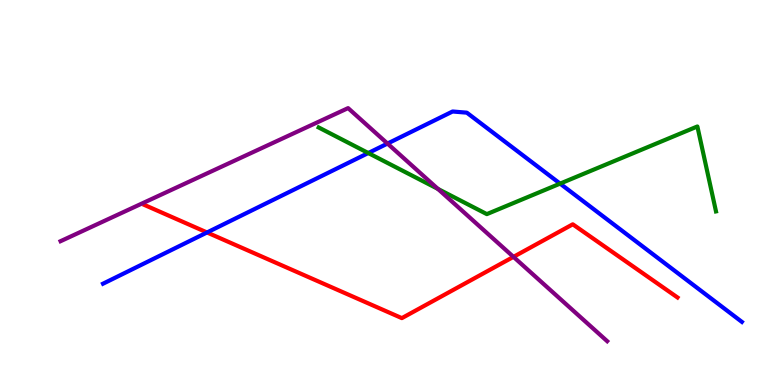[{'lines': ['blue', 'red'], 'intersections': [{'x': 2.67, 'y': 3.96}]}, {'lines': ['green', 'red'], 'intersections': []}, {'lines': ['purple', 'red'], 'intersections': [{'x': 6.63, 'y': 3.33}]}, {'lines': ['blue', 'green'], 'intersections': [{'x': 4.75, 'y': 6.03}, {'x': 7.23, 'y': 5.23}]}, {'lines': ['blue', 'purple'], 'intersections': [{'x': 5.0, 'y': 6.27}]}, {'lines': ['green', 'purple'], 'intersections': [{'x': 5.65, 'y': 5.09}]}]